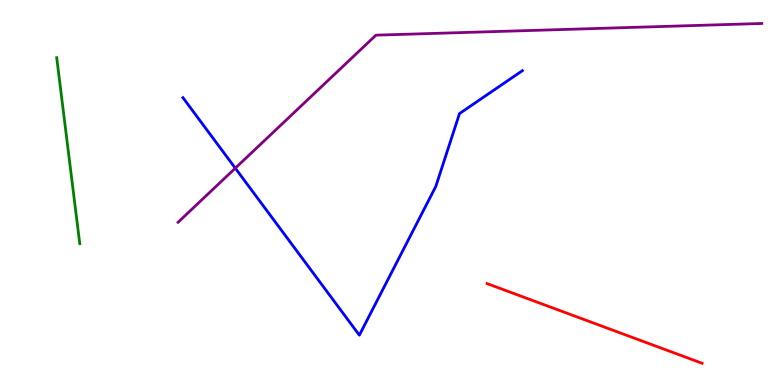[{'lines': ['blue', 'red'], 'intersections': []}, {'lines': ['green', 'red'], 'intersections': []}, {'lines': ['purple', 'red'], 'intersections': []}, {'lines': ['blue', 'green'], 'intersections': []}, {'lines': ['blue', 'purple'], 'intersections': [{'x': 3.04, 'y': 5.63}]}, {'lines': ['green', 'purple'], 'intersections': []}]